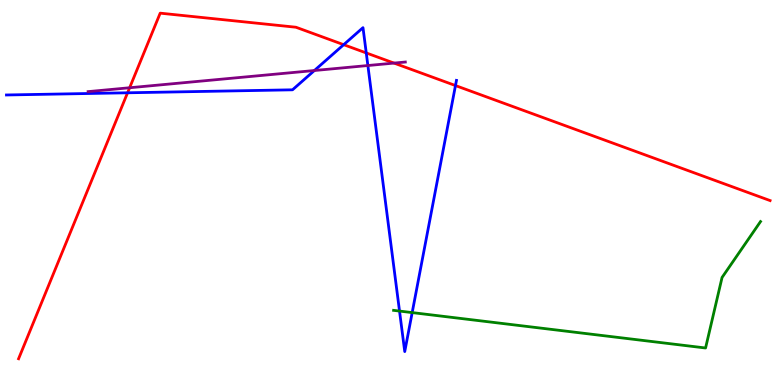[{'lines': ['blue', 'red'], 'intersections': [{'x': 1.65, 'y': 7.59}, {'x': 4.43, 'y': 8.84}, {'x': 4.73, 'y': 8.63}, {'x': 5.88, 'y': 7.78}]}, {'lines': ['green', 'red'], 'intersections': []}, {'lines': ['purple', 'red'], 'intersections': [{'x': 1.67, 'y': 7.72}, {'x': 5.08, 'y': 8.36}]}, {'lines': ['blue', 'green'], 'intersections': [{'x': 5.16, 'y': 1.92}, {'x': 5.32, 'y': 1.88}]}, {'lines': ['blue', 'purple'], 'intersections': [{'x': 4.06, 'y': 8.17}, {'x': 4.75, 'y': 8.3}]}, {'lines': ['green', 'purple'], 'intersections': []}]